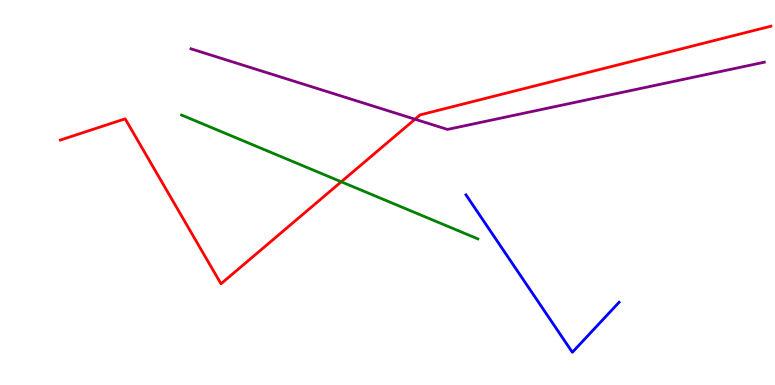[{'lines': ['blue', 'red'], 'intersections': []}, {'lines': ['green', 'red'], 'intersections': [{'x': 4.4, 'y': 5.28}]}, {'lines': ['purple', 'red'], 'intersections': [{'x': 5.35, 'y': 6.9}]}, {'lines': ['blue', 'green'], 'intersections': []}, {'lines': ['blue', 'purple'], 'intersections': []}, {'lines': ['green', 'purple'], 'intersections': []}]